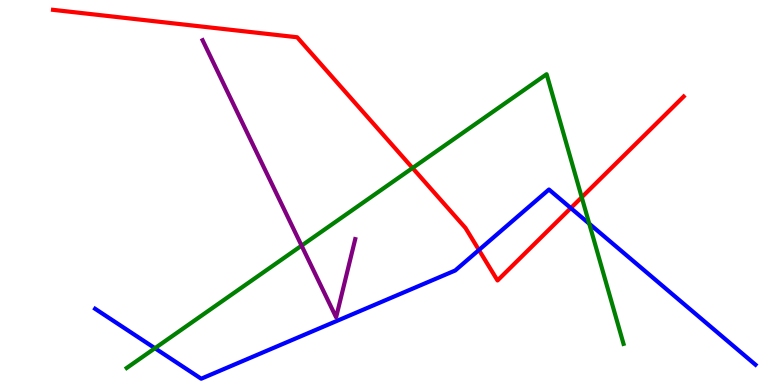[{'lines': ['blue', 'red'], 'intersections': [{'x': 6.18, 'y': 3.51}, {'x': 7.37, 'y': 4.6}]}, {'lines': ['green', 'red'], 'intersections': [{'x': 5.32, 'y': 5.64}, {'x': 7.51, 'y': 4.88}]}, {'lines': ['purple', 'red'], 'intersections': []}, {'lines': ['blue', 'green'], 'intersections': [{'x': 2.0, 'y': 0.955}, {'x': 7.6, 'y': 4.19}]}, {'lines': ['blue', 'purple'], 'intersections': []}, {'lines': ['green', 'purple'], 'intersections': [{'x': 3.89, 'y': 3.62}]}]